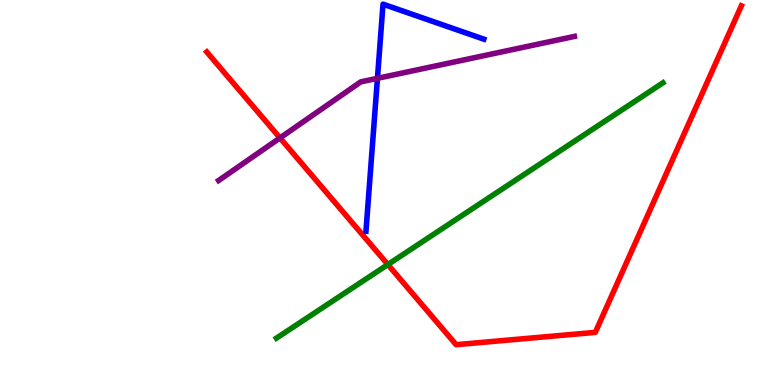[{'lines': ['blue', 'red'], 'intersections': []}, {'lines': ['green', 'red'], 'intersections': [{'x': 5.0, 'y': 3.13}]}, {'lines': ['purple', 'red'], 'intersections': [{'x': 3.61, 'y': 6.42}]}, {'lines': ['blue', 'green'], 'intersections': []}, {'lines': ['blue', 'purple'], 'intersections': [{'x': 4.87, 'y': 7.97}]}, {'lines': ['green', 'purple'], 'intersections': []}]